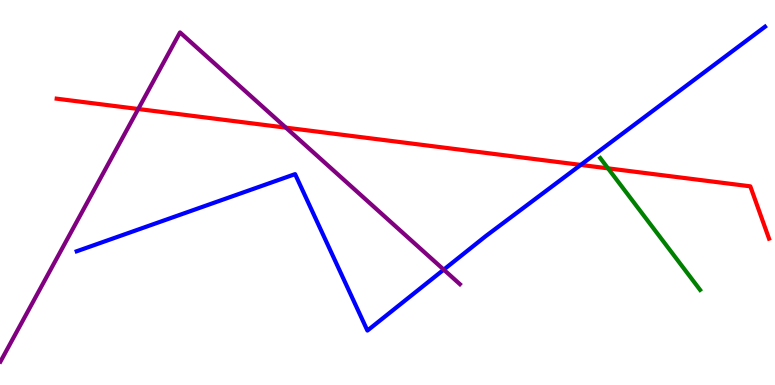[{'lines': ['blue', 'red'], 'intersections': [{'x': 7.49, 'y': 5.72}]}, {'lines': ['green', 'red'], 'intersections': [{'x': 7.85, 'y': 5.63}]}, {'lines': ['purple', 'red'], 'intersections': [{'x': 1.78, 'y': 7.17}, {'x': 3.69, 'y': 6.68}]}, {'lines': ['blue', 'green'], 'intersections': []}, {'lines': ['blue', 'purple'], 'intersections': [{'x': 5.73, 'y': 3.0}]}, {'lines': ['green', 'purple'], 'intersections': []}]